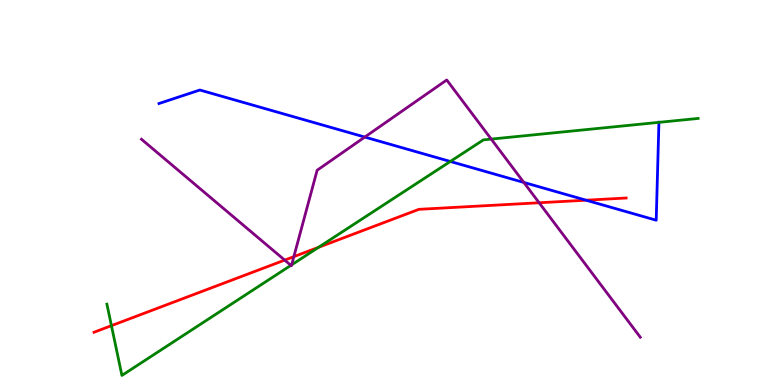[{'lines': ['blue', 'red'], 'intersections': [{'x': 7.56, 'y': 4.8}]}, {'lines': ['green', 'red'], 'intersections': [{'x': 1.44, 'y': 1.54}, {'x': 4.11, 'y': 3.58}]}, {'lines': ['purple', 'red'], 'intersections': [{'x': 3.67, 'y': 3.24}, {'x': 3.79, 'y': 3.33}, {'x': 6.96, 'y': 4.73}]}, {'lines': ['blue', 'green'], 'intersections': [{'x': 5.81, 'y': 5.81}, {'x': 8.5, 'y': 6.82}]}, {'lines': ['blue', 'purple'], 'intersections': [{'x': 4.71, 'y': 6.44}, {'x': 6.76, 'y': 5.26}]}, {'lines': ['green', 'purple'], 'intersections': [{'x': 3.75, 'y': 3.11}, {'x': 3.76, 'y': 3.12}, {'x': 6.34, 'y': 6.39}]}]